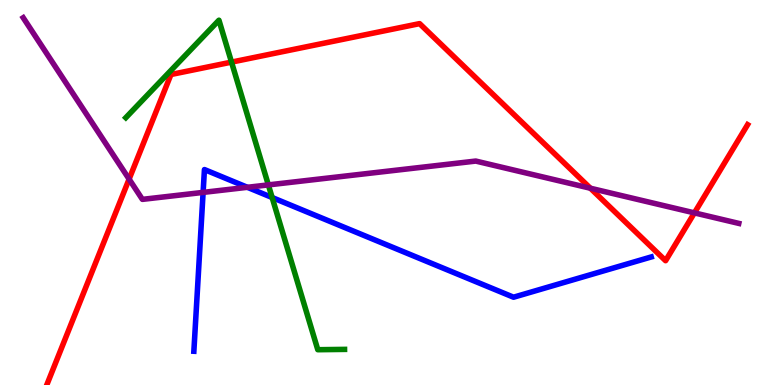[{'lines': ['blue', 'red'], 'intersections': []}, {'lines': ['green', 'red'], 'intersections': [{'x': 2.99, 'y': 8.39}]}, {'lines': ['purple', 'red'], 'intersections': [{'x': 1.67, 'y': 5.35}, {'x': 7.62, 'y': 5.11}, {'x': 8.96, 'y': 4.47}]}, {'lines': ['blue', 'green'], 'intersections': [{'x': 3.51, 'y': 4.87}]}, {'lines': ['blue', 'purple'], 'intersections': [{'x': 2.62, 'y': 5.0}, {'x': 3.19, 'y': 5.13}]}, {'lines': ['green', 'purple'], 'intersections': [{'x': 3.46, 'y': 5.2}]}]